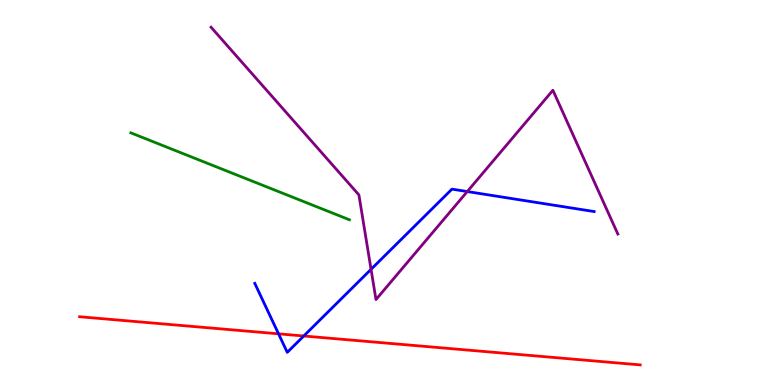[{'lines': ['blue', 'red'], 'intersections': [{'x': 3.59, 'y': 1.33}, {'x': 3.92, 'y': 1.27}]}, {'lines': ['green', 'red'], 'intersections': []}, {'lines': ['purple', 'red'], 'intersections': []}, {'lines': ['blue', 'green'], 'intersections': []}, {'lines': ['blue', 'purple'], 'intersections': [{'x': 4.79, 'y': 3.0}, {'x': 6.03, 'y': 5.02}]}, {'lines': ['green', 'purple'], 'intersections': []}]